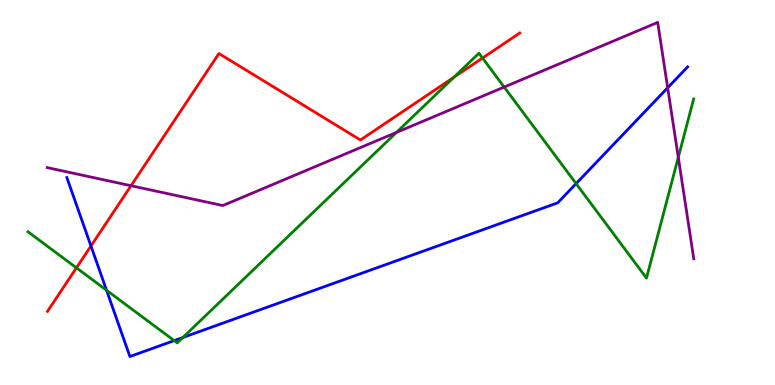[{'lines': ['blue', 'red'], 'intersections': [{'x': 1.17, 'y': 3.61}]}, {'lines': ['green', 'red'], 'intersections': [{'x': 0.986, 'y': 3.04}, {'x': 5.86, 'y': 8.0}, {'x': 6.23, 'y': 8.49}]}, {'lines': ['purple', 'red'], 'intersections': [{'x': 1.69, 'y': 5.18}]}, {'lines': ['blue', 'green'], 'intersections': [{'x': 1.37, 'y': 2.46}, {'x': 2.25, 'y': 1.15}, {'x': 2.36, 'y': 1.23}, {'x': 7.43, 'y': 5.23}]}, {'lines': ['blue', 'purple'], 'intersections': [{'x': 8.62, 'y': 7.72}]}, {'lines': ['green', 'purple'], 'intersections': [{'x': 5.12, 'y': 6.56}, {'x': 6.51, 'y': 7.74}, {'x': 8.75, 'y': 5.91}]}]